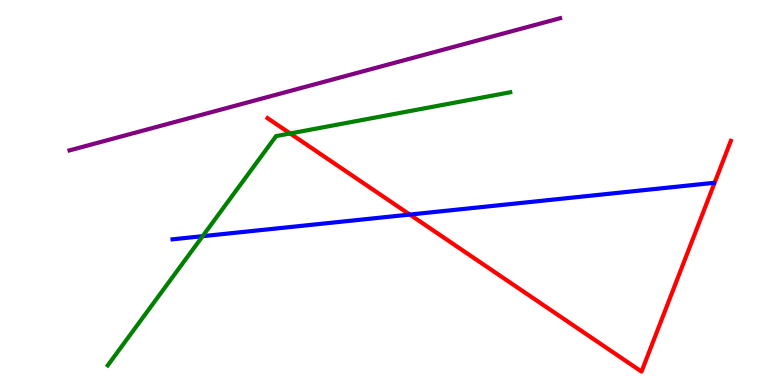[{'lines': ['blue', 'red'], 'intersections': [{'x': 5.29, 'y': 4.43}]}, {'lines': ['green', 'red'], 'intersections': [{'x': 3.74, 'y': 6.53}]}, {'lines': ['purple', 'red'], 'intersections': []}, {'lines': ['blue', 'green'], 'intersections': [{'x': 2.61, 'y': 3.87}]}, {'lines': ['blue', 'purple'], 'intersections': []}, {'lines': ['green', 'purple'], 'intersections': []}]